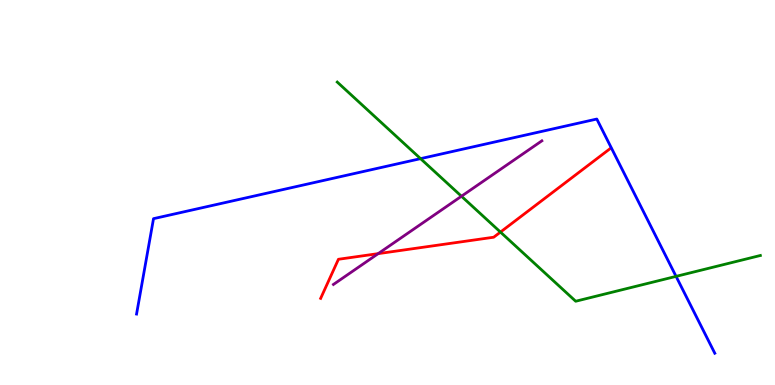[{'lines': ['blue', 'red'], 'intersections': []}, {'lines': ['green', 'red'], 'intersections': [{'x': 6.46, 'y': 3.97}]}, {'lines': ['purple', 'red'], 'intersections': [{'x': 4.88, 'y': 3.41}]}, {'lines': ['blue', 'green'], 'intersections': [{'x': 5.43, 'y': 5.88}, {'x': 8.72, 'y': 2.82}]}, {'lines': ['blue', 'purple'], 'intersections': []}, {'lines': ['green', 'purple'], 'intersections': [{'x': 5.95, 'y': 4.9}]}]